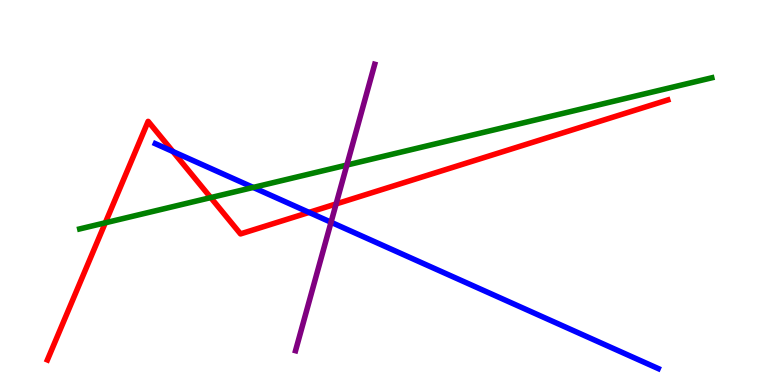[{'lines': ['blue', 'red'], 'intersections': [{'x': 2.23, 'y': 6.06}, {'x': 3.99, 'y': 4.48}]}, {'lines': ['green', 'red'], 'intersections': [{'x': 1.36, 'y': 4.21}, {'x': 2.72, 'y': 4.87}]}, {'lines': ['purple', 'red'], 'intersections': [{'x': 4.34, 'y': 4.7}]}, {'lines': ['blue', 'green'], 'intersections': [{'x': 3.27, 'y': 5.13}]}, {'lines': ['blue', 'purple'], 'intersections': [{'x': 4.27, 'y': 4.23}]}, {'lines': ['green', 'purple'], 'intersections': [{'x': 4.48, 'y': 5.71}]}]